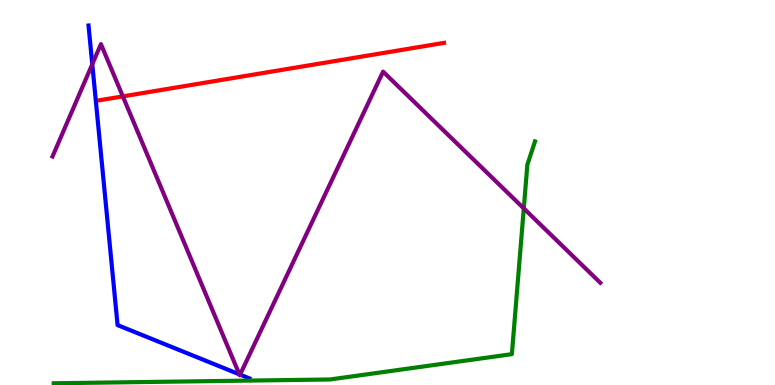[{'lines': ['blue', 'red'], 'intersections': []}, {'lines': ['green', 'red'], 'intersections': []}, {'lines': ['purple', 'red'], 'intersections': [{'x': 1.59, 'y': 7.5}]}, {'lines': ['blue', 'green'], 'intersections': []}, {'lines': ['blue', 'purple'], 'intersections': [{'x': 1.19, 'y': 8.33}, {'x': 3.09, 'y': 0.277}, {'x': 3.1, 'y': 0.27}]}, {'lines': ['green', 'purple'], 'intersections': [{'x': 6.76, 'y': 4.59}]}]